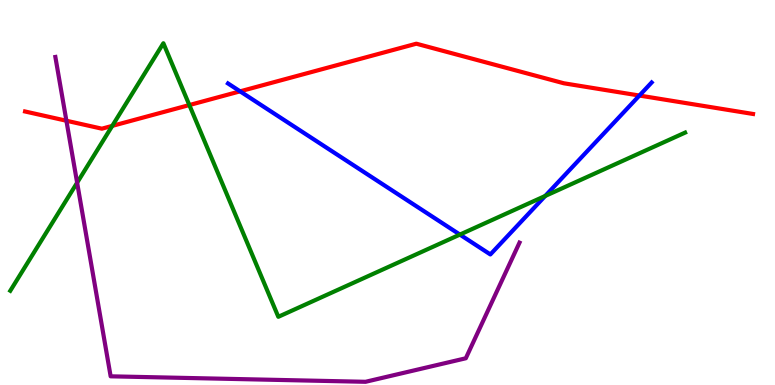[{'lines': ['blue', 'red'], 'intersections': [{'x': 3.1, 'y': 7.63}, {'x': 8.25, 'y': 7.52}]}, {'lines': ['green', 'red'], 'intersections': [{'x': 1.45, 'y': 6.73}, {'x': 2.44, 'y': 7.27}]}, {'lines': ['purple', 'red'], 'intersections': [{'x': 0.857, 'y': 6.86}]}, {'lines': ['blue', 'green'], 'intersections': [{'x': 5.93, 'y': 3.91}, {'x': 7.04, 'y': 4.91}]}, {'lines': ['blue', 'purple'], 'intersections': []}, {'lines': ['green', 'purple'], 'intersections': [{'x': 0.995, 'y': 5.25}]}]